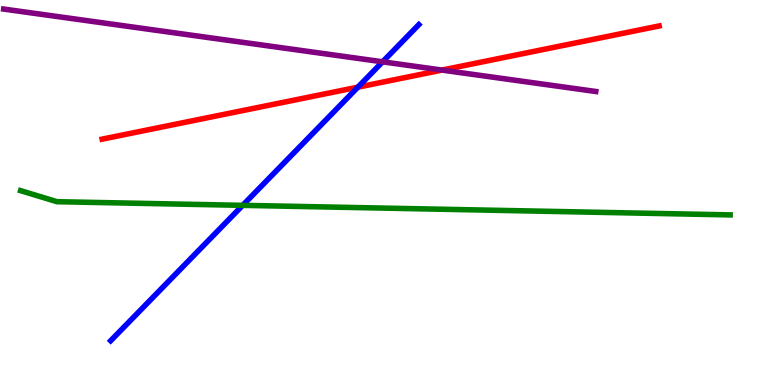[{'lines': ['blue', 'red'], 'intersections': [{'x': 4.62, 'y': 7.74}]}, {'lines': ['green', 'red'], 'intersections': []}, {'lines': ['purple', 'red'], 'intersections': [{'x': 5.7, 'y': 8.18}]}, {'lines': ['blue', 'green'], 'intersections': [{'x': 3.13, 'y': 4.67}]}, {'lines': ['blue', 'purple'], 'intersections': [{'x': 4.94, 'y': 8.39}]}, {'lines': ['green', 'purple'], 'intersections': []}]